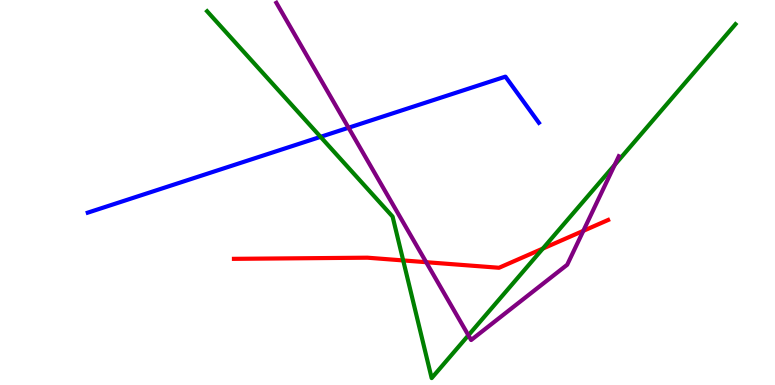[{'lines': ['blue', 'red'], 'intersections': []}, {'lines': ['green', 'red'], 'intersections': [{'x': 5.2, 'y': 3.24}, {'x': 7.0, 'y': 3.54}]}, {'lines': ['purple', 'red'], 'intersections': [{'x': 5.5, 'y': 3.19}, {'x': 7.53, 'y': 4.0}]}, {'lines': ['blue', 'green'], 'intersections': [{'x': 4.14, 'y': 6.45}]}, {'lines': ['blue', 'purple'], 'intersections': [{'x': 4.5, 'y': 6.68}]}, {'lines': ['green', 'purple'], 'intersections': [{'x': 6.04, 'y': 1.29}, {'x': 7.93, 'y': 5.72}]}]